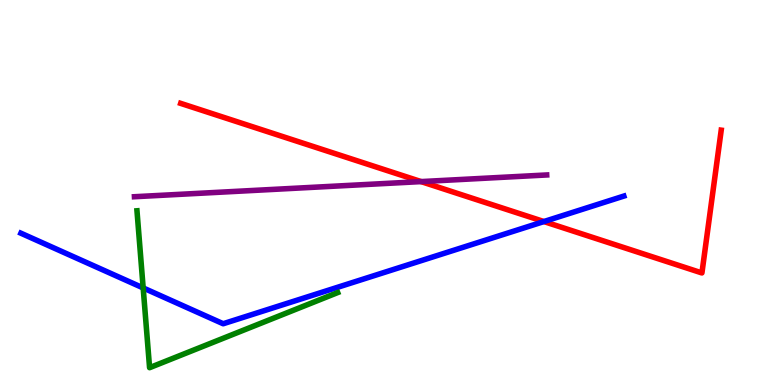[{'lines': ['blue', 'red'], 'intersections': [{'x': 7.02, 'y': 4.25}]}, {'lines': ['green', 'red'], 'intersections': []}, {'lines': ['purple', 'red'], 'intersections': [{'x': 5.43, 'y': 5.28}]}, {'lines': ['blue', 'green'], 'intersections': [{'x': 1.85, 'y': 2.52}]}, {'lines': ['blue', 'purple'], 'intersections': []}, {'lines': ['green', 'purple'], 'intersections': []}]